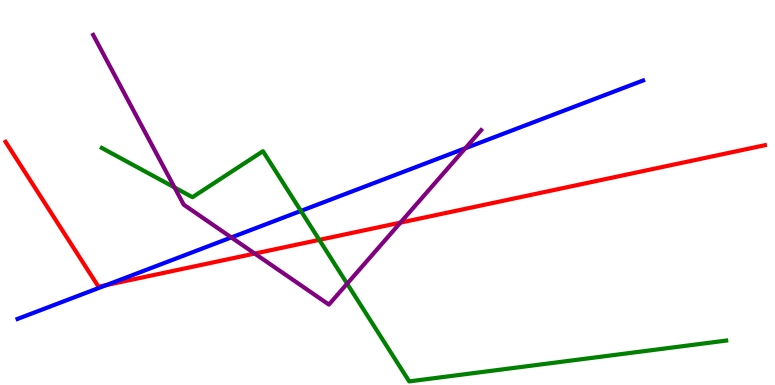[{'lines': ['blue', 'red'], 'intersections': [{'x': 1.37, 'y': 2.6}]}, {'lines': ['green', 'red'], 'intersections': [{'x': 4.12, 'y': 3.77}]}, {'lines': ['purple', 'red'], 'intersections': [{'x': 3.29, 'y': 3.41}, {'x': 5.17, 'y': 4.22}]}, {'lines': ['blue', 'green'], 'intersections': [{'x': 3.88, 'y': 4.52}]}, {'lines': ['blue', 'purple'], 'intersections': [{'x': 2.98, 'y': 3.83}, {'x': 6.0, 'y': 6.15}]}, {'lines': ['green', 'purple'], 'intersections': [{'x': 2.25, 'y': 5.13}, {'x': 4.48, 'y': 2.63}]}]